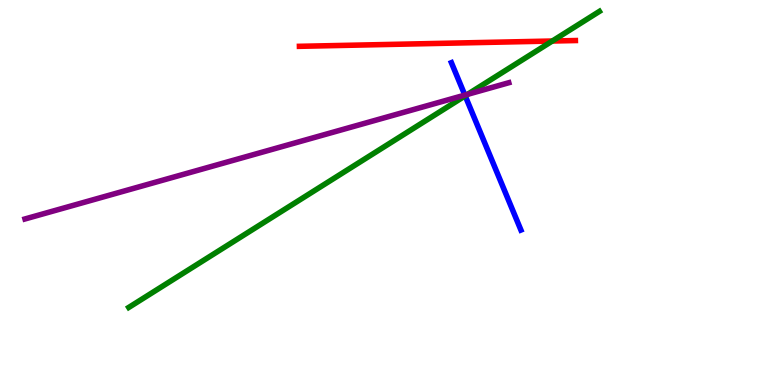[{'lines': ['blue', 'red'], 'intersections': []}, {'lines': ['green', 'red'], 'intersections': [{'x': 7.13, 'y': 8.93}]}, {'lines': ['purple', 'red'], 'intersections': []}, {'lines': ['blue', 'green'], 'intersections': [{'x': 6.0, 'y': 7.51}]}, {'lines': ['blue', 'purple'], 'intersections': [{'x': 6.0, 'y': 7.53}]}, {'lines': ['green', 'purple'], 'intersections': [{'x': 6.03, 'y': 7.55}]}]